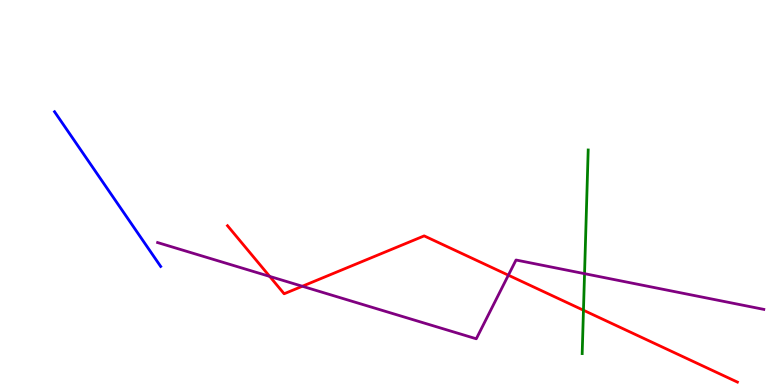[{'lines': ['blue', 'red'], 'intersections': []}, {'lines': ['green', 'red'], 'intersections': [{'x': 7.53, 'y': 1.94}]}, {'lines': ['purple', 'red'], 'intersections': [{'x': 3.48, 'y': 2.82}, {'x': 3.9, 'y': 2.56}, {'x': 6.56, 'y': 2.85}]}, {'lines': ['blue', 'green'], 'intersections': []}, {'lines': ['blue', 'purple'], 'intersections': []}, {'lines': ['green', 'purple'], 'intersections': [{'x': 7.54, 'y': 2.89}]}]